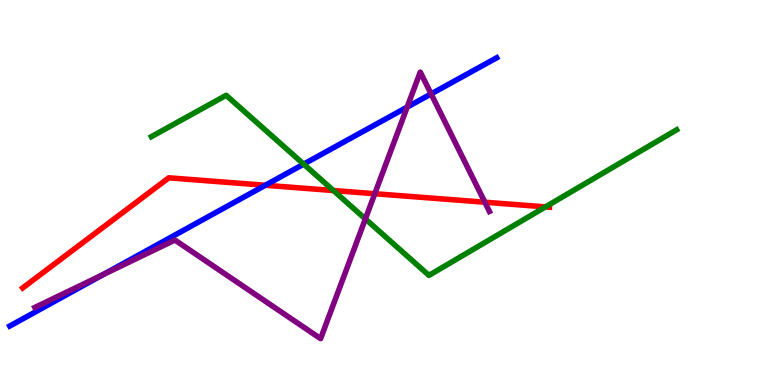[{'lines': ['blue', 'red'], 'intersections': [{'x': 3.42, 'y': 5.19}]}, {'lines': ['green', 'red'], 'intersections': [{'x': 4.3, 'y': 5.05}, {'x': 7.04, 'y': 4.63}]}, {'lines': ['purple', 'red'], 'intersections': [{'x': 4.84, 'y': 4.97}, {'x': 6.26, 'y': 4.75}]}, {'lines': ['blue', 'green'], 'intersections': [{'x': 3.92, 'y': 5.74}]}, {'lines': ['blue', 'purple'], 'intersections': [{'x': 1.33, 'y': 2.87}, {'x': 5.25, 'y': 7.22}, {'x': 5.56, 'y': 7.56}]}, {'lines': ['green', 'purple'], 'intersections': [{'x': 4.71, 'y': 4.31}]}]